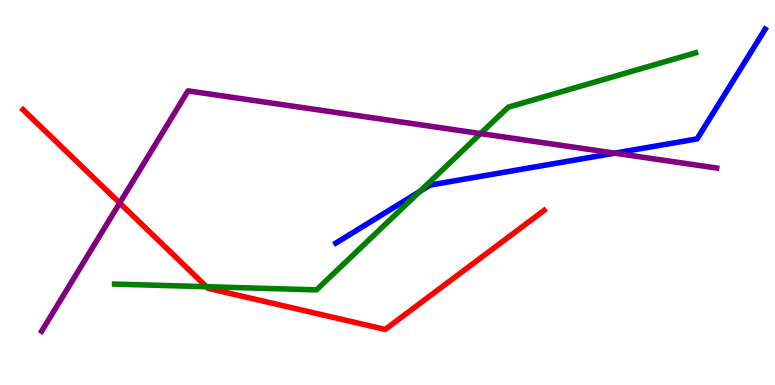[{'lines': ['blue', 'red'], 'intersections': []}, {'lines': ['green', 'red'], 'intersections': [{'x': 2.66, 'y': 2.55}]}, {'lines': ['purple', 'red'], 'intersections': [{'x': 1.54, 'y': 4.73}]}, {'lines': ['blue', 'green'], 'intersections': [{'x': 5.42, 'y': 5.03}]}, {'lines': ['blue', 'purple'], 'intersections': [{'x': 7.93, 'y': 6.02}]}, {'lines': ['green', 'purple'], 'intersections': [{'x': 6.2, 'y': 6.53}]}]